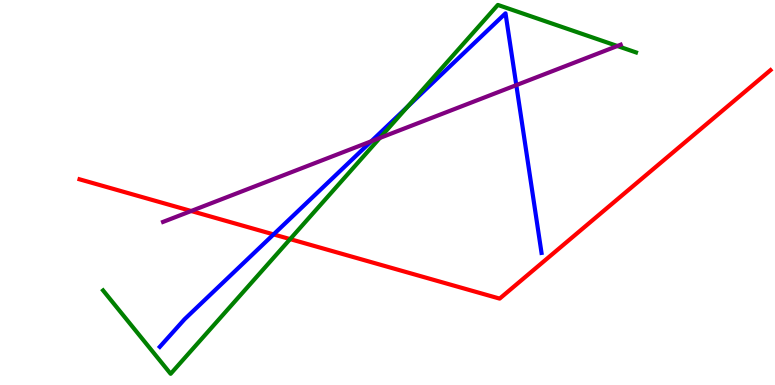[{'lines': ['blue', 'red'], 'intersections': [{'x': 3.53, 'y': 3.91}]}, {'lines': ['green', 'red'], 'intersections': [{'x': 3.74, 'y': 3.79}]}, {'lines': ['purple', 'red'], 'intersections': [{'x': 2.47, 'y': 4.52}]}, {'lines': ['blue', 'green'], 'intersections': [{'x': 5.26, 'y': 7.23}]}, {'lines': ['blue', 'purple'], 'intersections': [{'x': 4.79, 'y': 6.33}, {'x': 6.66, 'y': 7.79}]}, {'lines': ['green', 'purple'], 'intersections': [{'x': 4.9, 'y': 6.42}, {'x': 7.97, 'y': 8.81}]}]